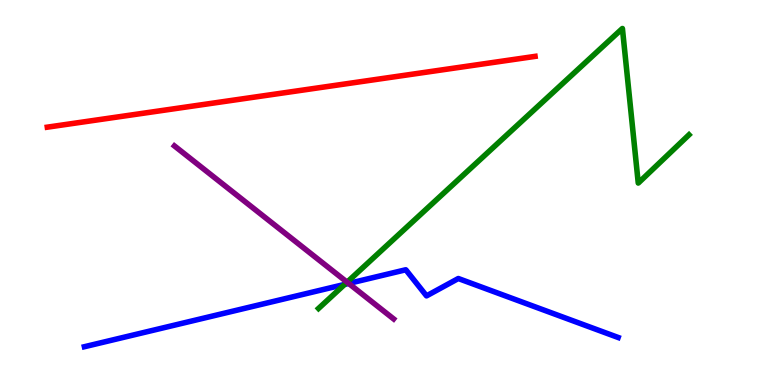[{'lines': ['blue', 'red'], 'intersections': []}, {'lines': ['green', 'red'], 'intersections': []}, {'lines': ['purple', 'red'], 'intersections': []}, {'lines': ['blue', 'green'], 'intersections': [{'x': 4.45, 'y': 2.61}]}, {'lines': ['blue', 'purple'], 'intersections': [{'x': 4.5, 'y': 2.64}]}, {'lines': ['green', 'purple'], 'intersections': [{'x': 4.48, 'y': 2.67}]}]